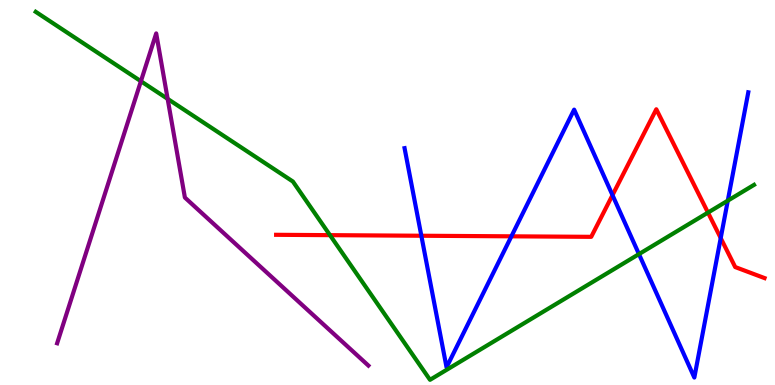[{'lines': ['blue', 'red'], 'intersections': [{'x': 5.44, 'y': 3.88}, {'x': 6.6, 'y': 3.86}, {'x': 7.9, 'y': 4.93}, {'x': 9.3, 'y': 3.82}]}, {'lines': ['green', 'red'], 'intersections': [{'x': 4.26, 'y': 3.89}, {'x': 9.14, 'y': 4.48}]}, {'lines': ['purple', 'red'], 'intersections': []}, {'lines': ['blue', 'green'], 'intersections': [{'x': 8.24, 'y': 3.4}, {'x': 9.39, 'y': 4.79}]}, {'lines': ['blue', 'purple'], 'intersections': []}, {'lines': ['green', 'purple'], 'intersections': [{'x': 1.82, 'y': 7.89}, {'x': 2.16, 'y': 7.43}]}]